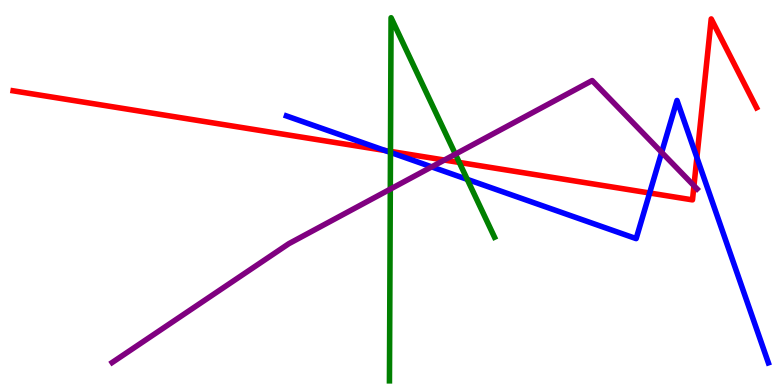[{'lines': ['blue', 'red'], 'intersections': [{'x': 4.97, 'y': 6.09}, {'x': 8.38, 'y': 4.99}, {'x': 8.99, 'y': 5.91}]}, {'lines': ['green', 'red'], 'intersections': [{'x': 5.04, 'y': 6.07}, {'x': 5.93, 'y': 5.78}]}, {'lines': ['purple', 'red'], 'intersections': [{'x': 5.73, 'y': 5.84}, {'x': 8.95, 'y': 5.18}]}, {'lines': ['blue', 'green'], 'intersections': [{'x': 5.04, 'y': 6.04}, {'x': 6.03, 'y': 5.34}]}, {'lines': ['blue', 'purple'], 'intersections': [{'x': 5.57, 'y': 5.67}, {'x': 8.54, 'y': 6.04}]}, {'lines': ['green', 'purple'], 'intersections': [{'x': 5.04, 'y': 5.09}, {'x': 5.88, 'y': 6.0}]}]